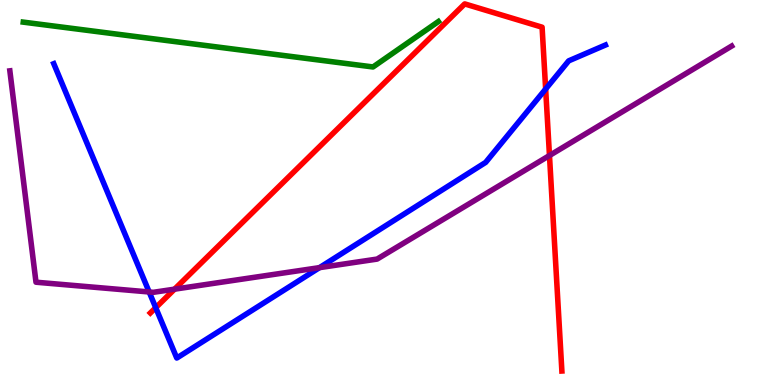[{'lines': ['blue', 'red'], 'intersections': [{'x': 2.01, 'y': 2.01}, {'x': 7.04, 'y': 7.69}]}, {'lines': ['green', 'red'], 'intersections': []}, {'lines': ['purple', 'red'], 'intersections': [{'x': 2.25, 'y': 2.49}, {'x': 7.09, 'y': 5.96}]}, {'lines': ['blue', 'green'], 'intersections': []}, {'lines': ['blue', 'purple'], 'intersections': [{'x': 1.92, 'y': 2.42}, {'x': 4.12, 'y': 3.05}]}, {'lines': ['green', 'purple'], 'intersections': []}]